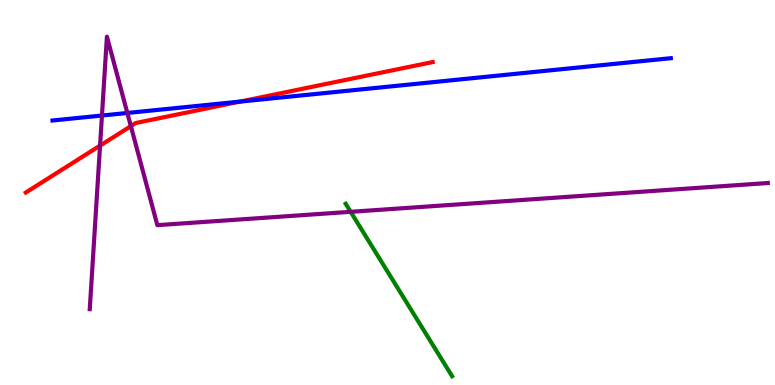[{'lines': ['blue', 'red'], 'intersections': [{'x': 3.1, 'y': 7.36}]}, {'lines': ['green', 'red'], 'intersections': []}, {'lines': ['purple', 'red'], 'intersections': [{'x': 1.29, 'y': 6.22}, {'x': 1.69, 'y': 6.72}]}, {'lines': ['blue', 'green'], 'intersections': []}, {'lines': ['blue', 'purple'], 'intersections': [{'x': 1.32, 'y': 7.0}, {'x': 1.64, 'y': 7.07}]}, {'lines': ['green', 'purple'], 'intersections': [{'x': 4.52, 'y': 4.5}]}]